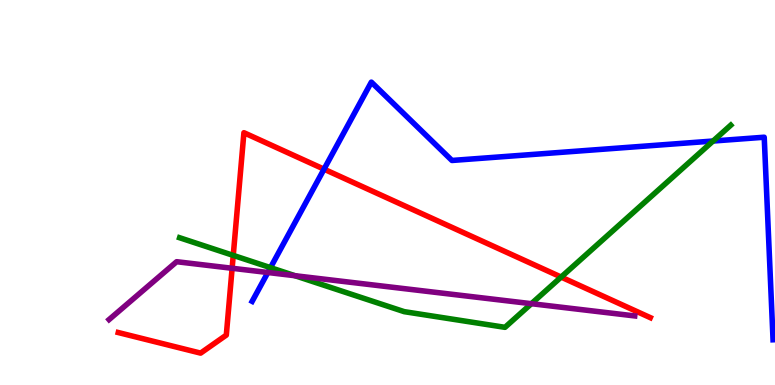[{'lines': ['blue', 'red'], 'intersections': [{'x': 4.18, 'y': 5.61}]}, {'lines': ['green', 'red'], 'intersections': [{'x': 3.01, 'y': 3.37}, {'x': 7.24, 'y': 2.8}]}, {'lines': ['purple', 'red'], 'intersections': [{'x': 3.0, 'y': 3.03}]}, {'lines': ['blue', 'green'], 'intersections': [{'x': 3.49, 'y': 3.05}, {'x': 9.2, 'y': 6.34}]}, {'lines': ['blue', 'purple'], 'intersections': [{'x': 3.46, 'y': 2.92}]}, {'lines': ['green', 'purple'], 'intersections': [{'x': 3.81, 'y': 2.84}, {'x': 6.86, 'y': 2.11}]}]